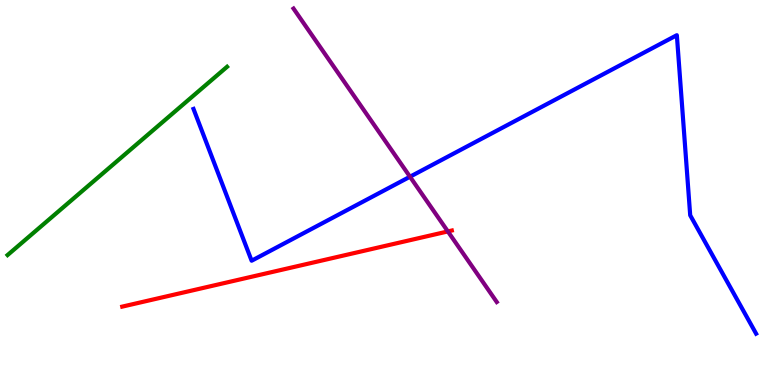[{'lines': ['blue', 'red'], 'intersections': []}, {'lines': ['green', 'red'], 'intersections': []}, {'lines': ['purple', 'red'], 'intersections': [{'x': 5.78, 'y': 3.99}]}, {'lines': ['blue', 'green'], 'intersections': []}, {'lines': ['blue', 'purple'], 'intersections': [{'x': 5.29, 'y': 5.41}]}, {'lines': ['green', 'purple'], 'intersections': []}]